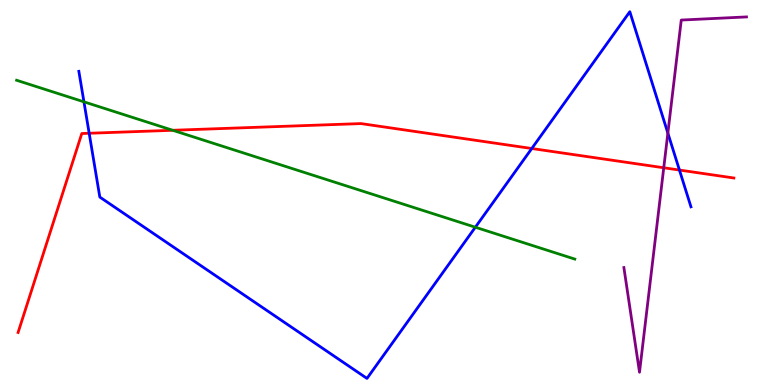[{'lines': ['blue', 'red'], 'intersections': [{'x': 1.15, 'y': 6.54}, {'x': 6.86, 'y': 6.14}, {'x': 8.77, 'y': 5.58}]}, {'lines': ['green', 'red'], 'intersections': [{'x': 2.23, 'y': 6.62}]}, {'lines': ['purple', 'red'], 'intersections': [{'x': 8.56, 'y': 5.64}]}, {'lines': ['blue', 'green'], 'intersections': [{'x': 1.08, 'y': 7.35}, {'x': 6.13, 'y': 4.1}]}, {'lines': ['blue', 'purple'], 'intersections': [{'x': 8.62, 'y': 6.54}]}, {'lines': ['green', 'purple'], 'intersections': []}]